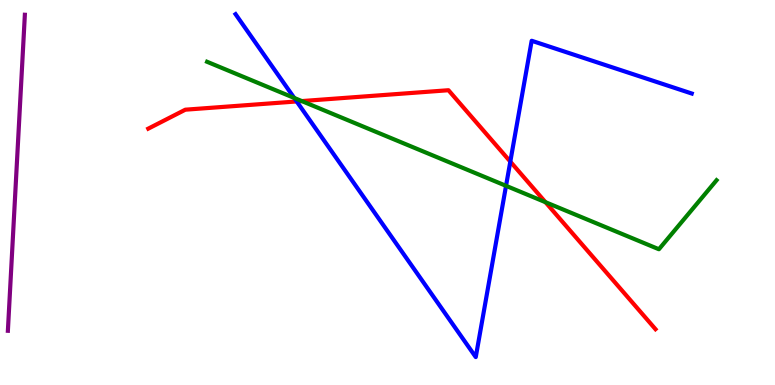[{'lines': ['blue', 'red'], 'intersections': [{'x': 3.83, 'y': 7.36}, {'x': 6.58, 'y': 5.8}]}, {'lines': ['green', 'red'], 'intersections': [{'x': 3.89, 'y': 7.37}, {'x': 7.04, 'y': 4.75}]}, {'lines': ['purple', 'red'], 'intersections': []}, {'lines': ['blue', 'green'], 'intersections': [{'x': 3.8, 'y': 7.46}, {'x': 6.53, 'y': 5.17}]}, {'lines': ['blue', 'purple'], 'intersections': []}, {'lines': ['green', 'purple'], 'intersections': []}]